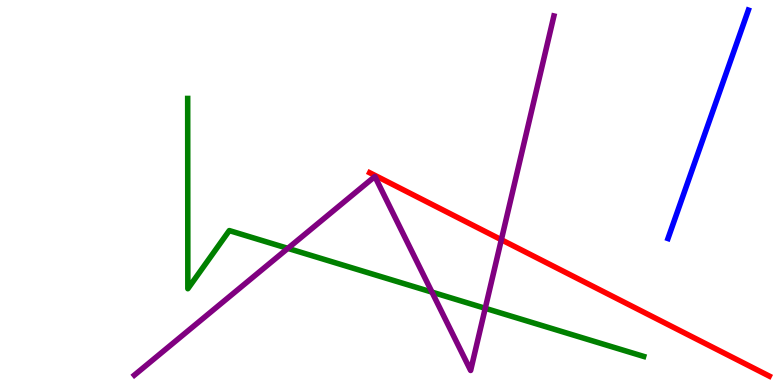[{'lines': ['blue', 'red'], 'intersections': []}, {'lines': ['green', 'red'], 'intersections': []}, {'lines': ['purple', 'red'], 'intersections': [{'x': 6.47, 'y': 3.77}]}, {'lines': ['blue', 'green'], 'intersections': []}, {'lines': ['blue', 'purple'], 'intersections': []}, {'lines': ['green', 'purple'], 'intersections': [{'x': 3.71, 'y': 3.55}, {'x': 5.57, 'y': 2.41}, {'x': 6.26, 'y': 1.99}]}]